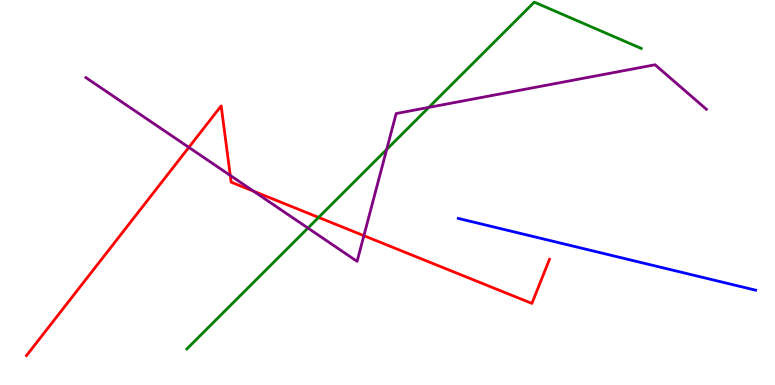[{'lines': ['blue', 'red'], 'intersections': []}, {'lines': ['green', 'red'], 'intersections': [{'x': 4.11, 'y': 4.35}]}, {'lines': ['purple', 'red'], 'intersections': [{'x': 2.44, 'y': 6.17}, {'x': 2.97, 'y': 5.44}, {'x': 3.27, 'y': 5.03}, {'x': 4.7, 'y': 3.88}]}, {'lines': ['blue', 'green'], 'intersections': []}, {'lines': ['blue', 'purple'], 'intersections': []}, {'lines': ['green', 'purple'], 'intersections': [{'x': 3.97, 'y': 4.08}, {'x': 4.99, 'y': 6.12}, {'x': 5.53, 'y': 7.21}]}]